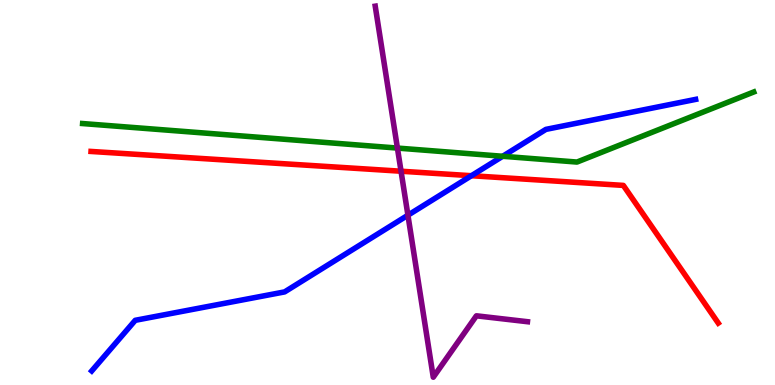[{'lines': ['blue', 'red'], 'intersections': [{'x': 6.08, 'y': 5.44}]}, {'lines': ['green', 'red'], 'intersections': []}, {'lines': ['purple', 'red'], 'intersections': [{'x': 5.17, 'y': 5.55}]}, {'lines': ['blue', 'green'], 'intersections': [{'x': 6.49, 'y': 5.94}]}, {'lines': ['blue', 'purple'], 'intersections': [{'x': 5.26, 'y': 4.41}]}, {'lines': ['green', 'purple'], 'intersections': [{'x': 5.13, 'y': 6.15}]}]